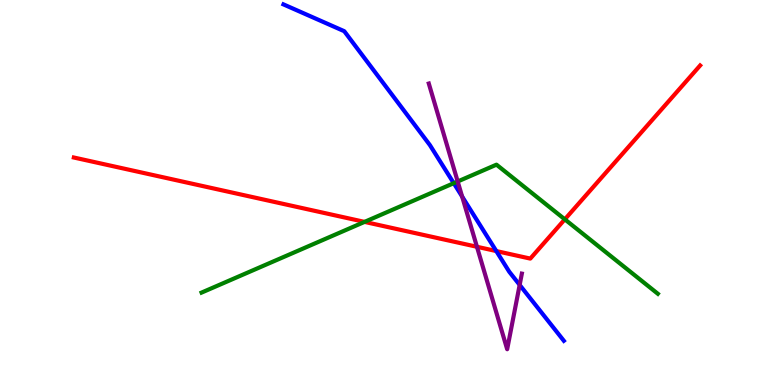[{'lines': ['blue', 'red'], 'intersections': [{'x': 6.4, 'y': 3.48}]}, {'lines': ['green', 'red'], 'intersections': [{'x': 4.7, 'y': 4.24}, {'x': 7.29, 'y': 4.3}]}, {'lines': ['purple', 'red'], 'intersections': [{'x': 6.15, 'y': 3.59}]}, {'lines': ['blue', 'green'], 'intersections': [{'x': 5.86, 'y': 5.24}]}, {'lines': ['blue', 'purple'], 'intersections': [{'x': 5.96, 'y': 4.89}, {'x': 6.71, 'y': 2.6}]}, {'lines': ['green', 'purple'], 'intersections': [{'x': 5.91, 'y': 5.29}]}]